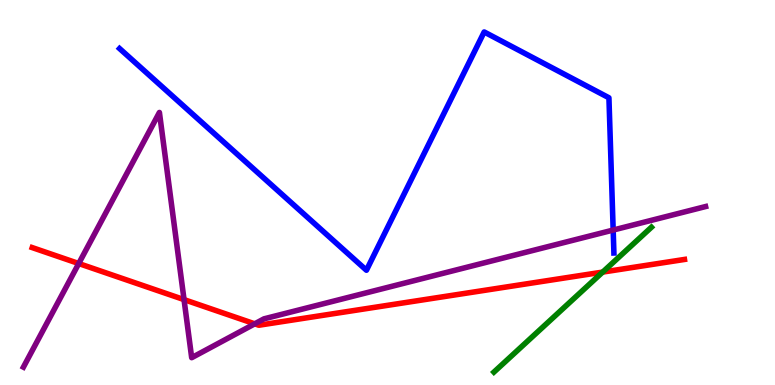[{'lines': ['blue', 'red'], 'intersections': []}, {'lines': ['green', 'red'], 'intersections': [{'x': 7.78, 'y': 2.93}]}, {'lines': ['purple', 'red'], 'intersections': [{'x': 1.02, 'y': 3.16}, {'x': 2.37, 'y': 2.22}, {'x': 3.29, 'y': 1.59}]}, {'lines': ['blue', 'green'], 'intersections': []}, {'lines': ['blue', 'purple'], 'intersections': [{'x': 7.91, 'y': 4.02}]}, {'lines': ['green', 'purple'], 'intersections': []}]